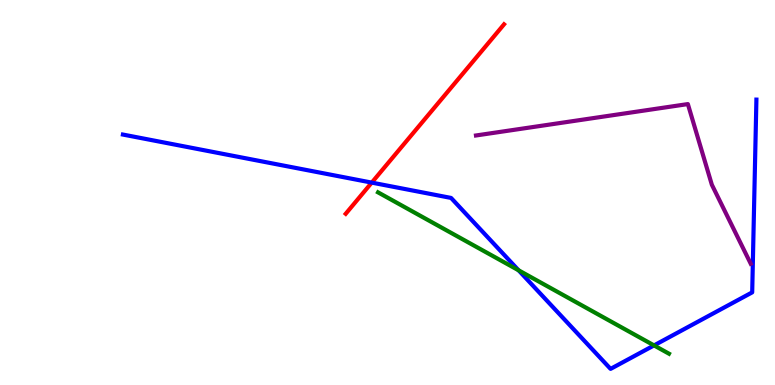[{'lines': ['blue', 'red'], 'intersections': [{'x': 4.8, 'y': 5.26}]}, {'lines': ['green', 'red'], 'intersections': []}, {'lines': ['purple', 'red'], 'intersections': []}, {'lines': ['blue', 'green'], 'intersections': [{'x': 6.69, 'y': 2.98}, {'x': 8.44, 'y': 1.03}]}, {'lines': ['blue', 'purple'], 'intersections': []}, {'lines': ['green', 'purple'], 'intersections': []}]